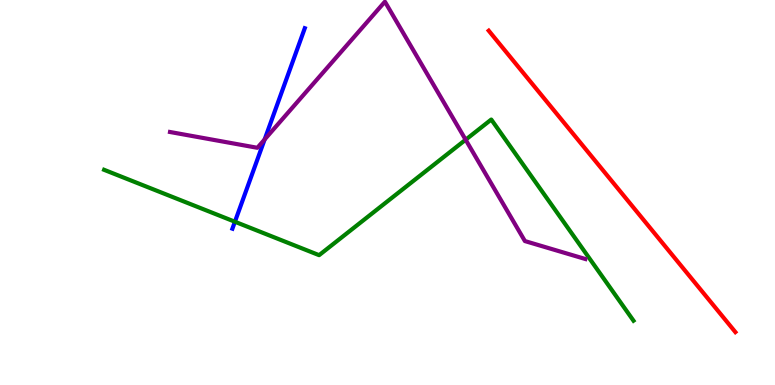[{'lines': ['blue', 'red'], 'intersections': []}, {'lines': ['green', 'red'], 'intersections': []}, {'lines': ['purple', 'red'], 'intersections': []}, {'lines': ['blue', 'green'], 'intersections': [{'x': 3.03, 'y': 4.24}]}, {'lines': ['blue', 'purple'], 'intersections': [{'x': 3.41, 'y': 6.38}]}, {'lines': ['green', 'purple'], 'intersections': [{'x': 6.01, 'y': 6.37}]}]